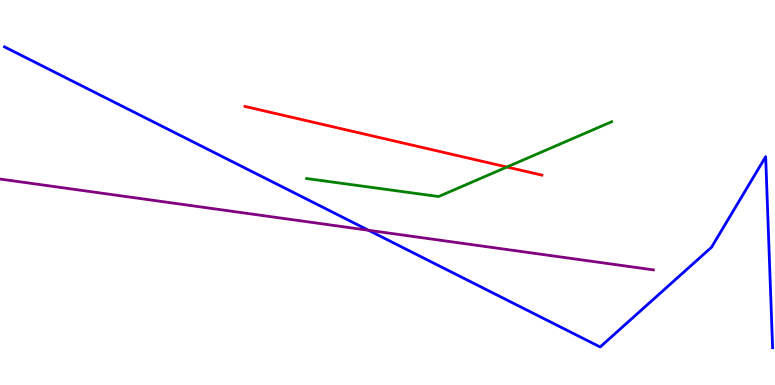[{'lines': ['blue', 'red'], 'intersections': []}, {'lines': ['green', 'red'], 'intersections': [{'x': 6.54, 'y': 5.66}]}, {'lines': ['purple', 'red'], 'intersections': []}, {'lines': ['blue', 'green'], 'intersections': []}, {'lines': ['blue', 'purple'], 'intersections': [{'x': 4.75, 'y': 4.02}]}, {'lines': ['green', 'purple'], 'intersections': []}]